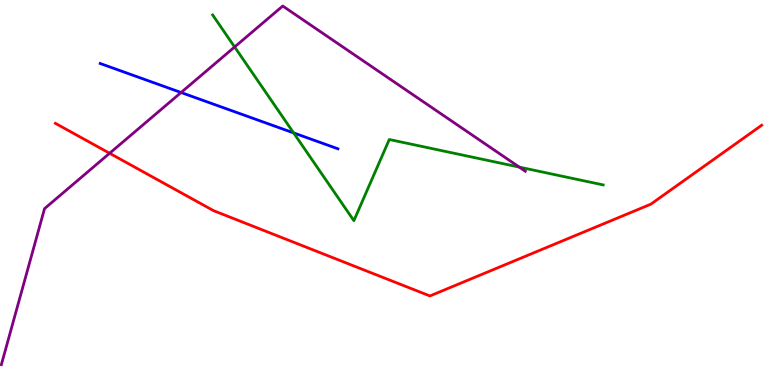[{'lines': ['blue', 'red'], 'intersections': []}, {'lines': ['green', 'red'], 'intersections': []}, {'lines': ['purple', 'red'], 'intersections': [{'x': 1.41, 'y': 6.02}]}, {'lines': ['blue', 'green'], 'intersections': [{'x': 3.79, 'y': 6.55}]}, {'lines': ['blue', 'purple'], 'intersections': [{'x': 2.34, 'y': 7.6}]}, {'lines': ['green', 'purple'], 'intersections': [{'x': 3.03, 'y': 8.78}, {'x': 6.7, 'y': 5.66}]}]